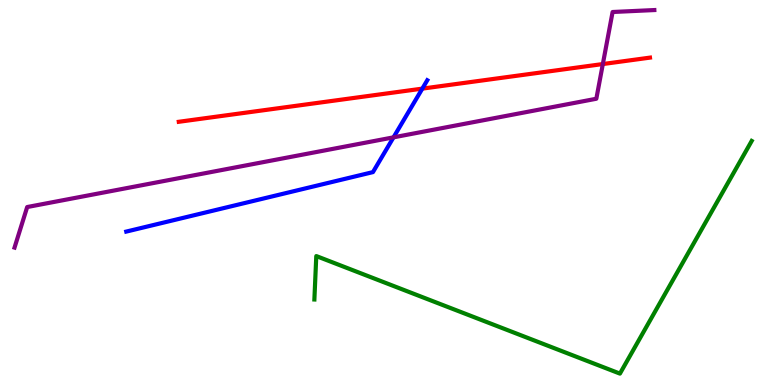[{'lines': ['blue', 'red'], 'intersections': [{'x': 5.45, 'y': 7.7}]}, {'lines': ['green', 'red'], 'intersections': []}, {'lines': ['purple', 'red'], 'intersections': [{'x': 7.78, 'y': 8.34}]}, {'lines': ['blue', 'green'], 'intersections': []}, {'lines': ['blue', 'purple'], 'intersections': [{'x': 5.08, 'y': 6.43}]}, {'lines': ['green', 'purple'], 'intersections': []}]